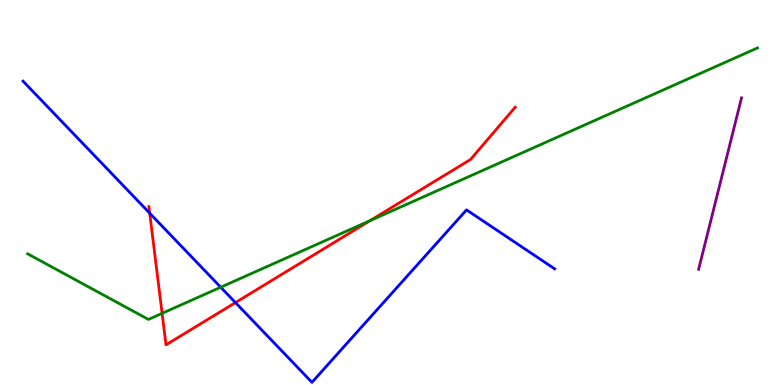[{'lines': ['blue', 'red'], 'intersections': [{'x': 1.93, 'y': 4.46}, {'x': 3.04, 'y': 2.14}]}, {'lines': ['green', 'red'], 'intersections': [{'x': 2.09, 'y': 1.86}, {'x': 4.77, 'y': 4.27}]}, {'lines': ['purple', 'red'], 'intersections': []}, {'lines': ['blue', 'green'], 'intersections': [{'x': 2.85, 'y': 2.54}]}, {'lines': ['blue', 'purple'], 'intersections': []}, {'lines': ['green', 'purple'], 'intersections': []}]